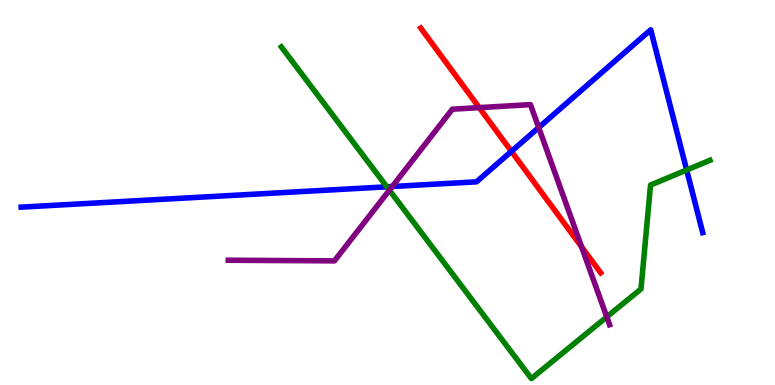[{'lines': ['blue', 'red'], 'intersections': [{'x': 6.6, 'y': 6.07}]}, {'lines': ['green', 'red'], 'intersections': []}, {'lines': ['purple', 'red'], 'intersections': [{'x': 6.18, 'y': 7.2}, {'x': 7.5, 'y': 3.59}]}, {'lines': ['blue', 'green'], 'intersections': [{'x': 4.99, 'y': 5.15}, {'x': 8.86, 'y': 5.58}]}, {'lines': ['blue', 'purple'], 'intersections': [{'x': 5.06, 'y': 5.16}, {'x': 6.95, 'y': 6.69}]}, {'lines': ['green', 'purple'], 'intersections': [{'x': 5.02, 'y': 5.06}, {'x': 7.83, 'y': 1.77}]}]